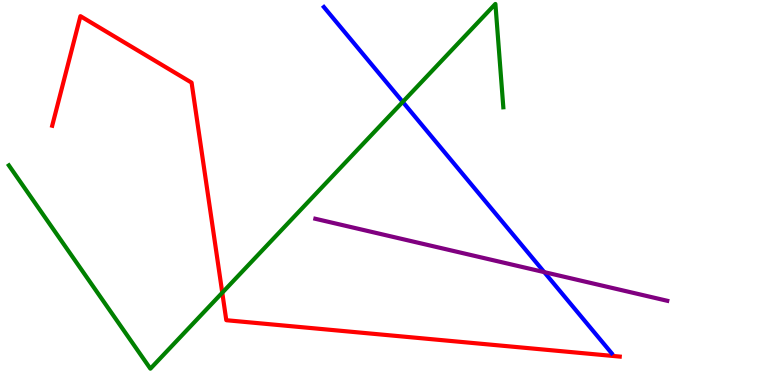[{'lines': ['blue', 'red'], 'intersections': []}, {'lines': ['green', 'red'], 'intersections': [{'x': 2.87, 'y': 2.4}]}, {'lines': ['purple', 'red'], 'intersections': []}, {'lines': ['blue', 'green'], 'intersections': [{'x': 5.2, 'y': 7.35}]}, {'lines': ['blue', 'purple'], 'intersections': [{'x': 7.02, 'y': 2.93}]}, {'lines': ['green', 'purple'], 'intersections': []}]